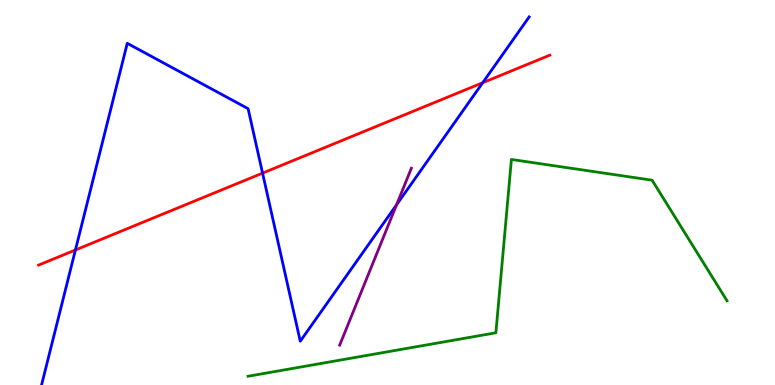[{'lines': ['blue', 'red'], 'intersections': [{'x': 0.973, 'y': 3.51}, {'x': 3.39, 'y': 5.5}, {'x': 6.23, 'y': 7.85}]}, {'lines': ['green', 'red'], 'intersections': []}, {'lines': ['purple', 'red'], 'intersections': []}, {'lines': ['blue', 'green'], 'intersections': []}, {'lines': ['blue', 'purple'], 'intersections': [{'x': 5.12, 'y': 4.68}]}, {'lines': ['green', 'purple'], 'intersections': []}]